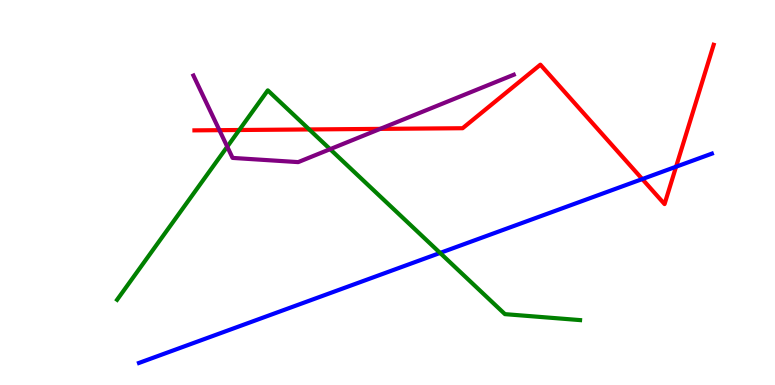[{'lines': ['blue', 'red'], 'intersections': [{'x': 8.29, 'y': 5.35}, {'x': 8.72, 'y': 5.67}]}, {'lines': ['green', 'red'], 'intersections': [{'x': 3.09, 'y': 6.62}, {'x': 3.99, 'y': 6.64}]}, {'lines': ['purple', 'red'], 'intersections': [{'x': 2.83, 'y': 6.62}, {'x': 4.91, 'y': 6.65}]}, {'lines': ['blue', 'green'], 'intersections': [{'x': 5.68, 'y': 3.43}]}, {'lines': ['blue', 'purple'], 'intersections': []}, {'lines': ['green', 'purple'], 'intersections': [{'x': 2.93, 'y': 6.19}, {'x': 4.26, 'y': 6.13}]}]